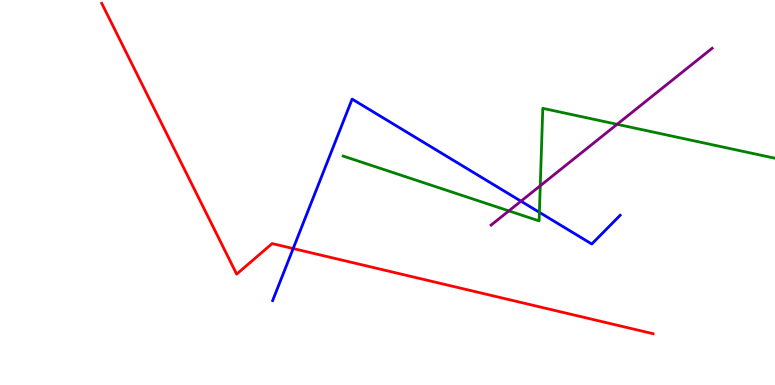[{'lines': ['blue', 'red'], 'intersections': [{'x': 3.78, 'y': 3.54}]}, {'lines': ['green', 'red'], 'intersections': []}, {'lines': ['purple', 'red'], 'intersections': []}, {'lines': ['blue', 'green'], 'intersections': [{'x': 6.96, 'y': 4.48}]}, {'lines': ['blue', 'purple'], 'intersections': [{'x': 6.72, 'y': 4.77}]}, {'lines': ['green', 'purple'], 'intersections': [{'x': 6.57, 'y': 4.52}, {'x': 6.97, 'y': 5.18}, {'x': 7.96, 'y': 6.77}]}]